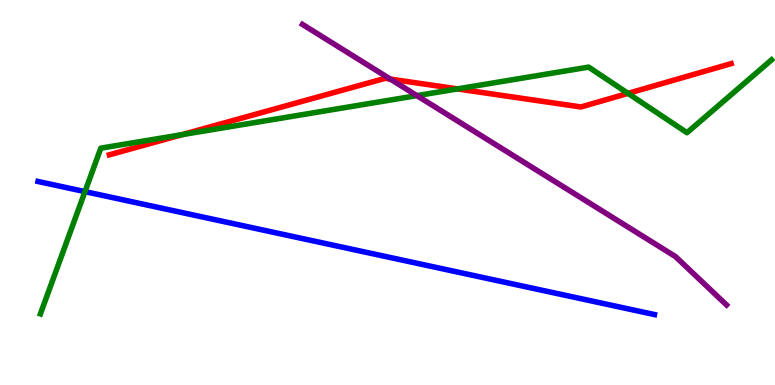[{'lines': ['blue', 'red'], 'intersections': []}, {'lines': ['green', 'red'], 'intersections': [{'x': 2.35, 'y': 6.5}, {'x': 5.9, 'y': 7.69}, {'x': 8.1, 'y': 7.57}]}, {'lines': ['purple', 'red'], 'intersections': [{'x': 5.04, 'y': 7.95}]}, {'lines': ['blue', 'green'], 'intersections': [{'x': 1.1, 'y': 5.02}]}, {'lines': ['blue', 'purple'], 'intersections': []}, {'lines': ['green', 'purple'], 'intersections': [{'x': 5.38, 'y': 7.52}]}]